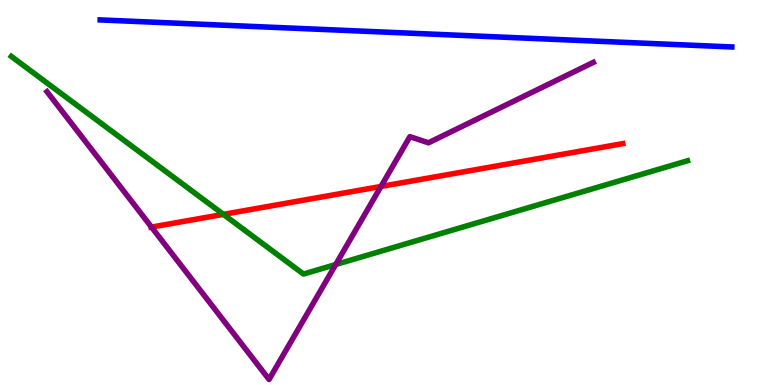[{'lines': ['blue', 'red'], 'intersections': []}, {'lines': ['green', 'red'], 'intersections': [{'x': 2.88, 'y': 4.43}]}, {'lines': ['purple', 'red'], 'intersections': [{'x': 1.95, 'y': 4.1}, {'x': 4.92, 'y': 5.16}]}, {'lines': ['blue', 'green'], 'intersections': []}, {'lines': ['blue', 'purple'], 'intersections': []}, {'lines': ['green', 'purple'], 'intersections': [{'x': 4.33, 'y': 3.13}]}]